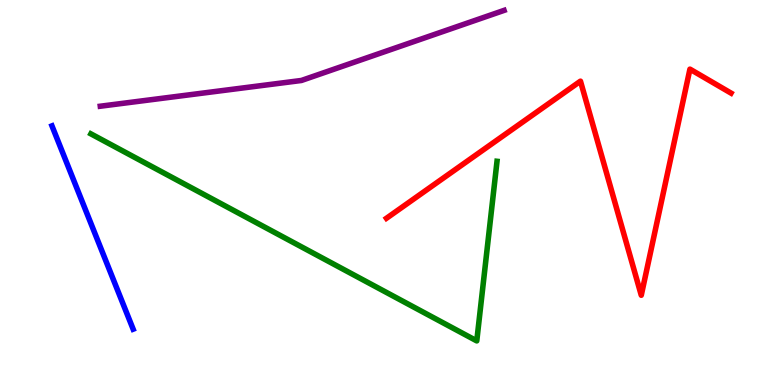[{'lines': ['blue', 'red'], 'intersections': []}, {'lines': ['green', 'red'], 'intersections': []}, {'lines': ['purple', 'red'], 'intersections': []}, {'lines': ['blue', 'green'], 'intersections': []}, {'lines': ['blue', 'purple'], 'intersections': []}, {'lines': ['green', 'purple'], 'intersections': []}]